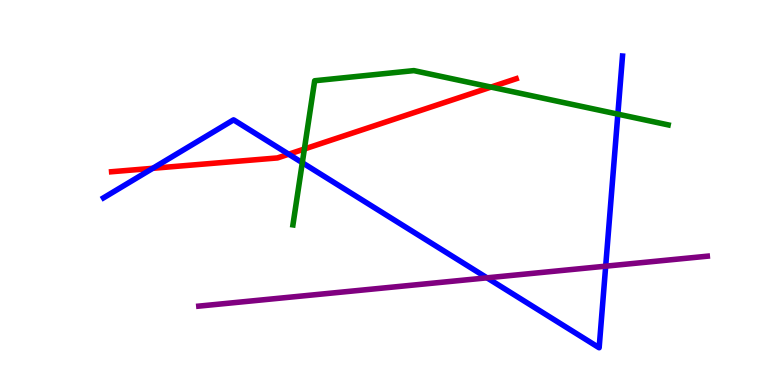[{'lines': ['blue', 'red'], 'intersections': [{'x': 1.97, 'y': 5.63}, {'x': 3.72, 'y': 5.99}]}, {'lines': ['green', 'red'], 'intersections': [{'x': 3.93, 'y': 6.13}, {'x': 6.34, 'y': 7.74}]}, {'lines': ['purple', 'red'], 'intersections': []}, {'lines': ['blue', 'green'], 'intersections': [{'x': 3.9, 'y': 5.77}, {'x': 7.97, 'y': 7.04}]}, {'lines': ['blue', 'purple'], 'intersections': [{'x': 6.28, 'y': 2.78}, {'x': 7.82, 'y': 3.09}]}, {'lines': ['green', 'purple'], 'intersections': []}]